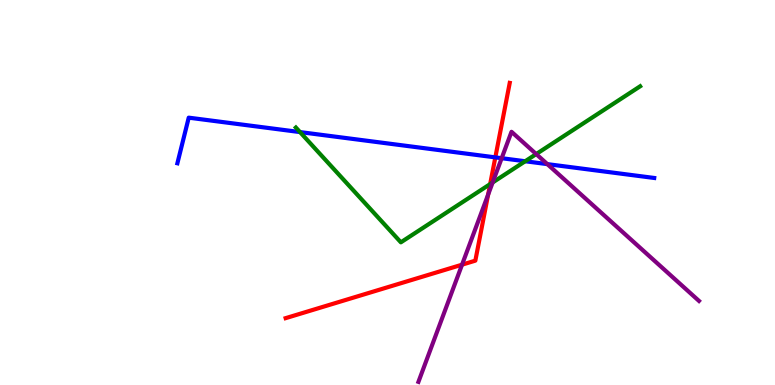[{'lines': ['blue', 'red'], 'intersections': [{'x': 6.39, 'y': 5.91}]}, {'lines': ['green', 'red'], 'intersections': [{'x': 6.32, 'y': 5.22}]}, {'lines': ['purple', 'red'], 'intersections': [{'x': 5.96, 'y': 3.13}, {'x': 6.3, 'y': 4.94}]}, {'lines': ['blue', 'green'], 'intersections': [{'x': 3.87, 'y': 6.57}, {'x': 6.78, 'y': 5.81}]}, {'lines': ['blue', 'purple'], 'intersections': [{'x': 6.47, 'y': 5.89}, {'x': 7.06, 'y': 5.74}]}, {'lines': ['green', 'purple'], 'intersections': [{'x': 6.36, 'y': 5.26}, {'x': 6.92, 'y': 6.0}]}]